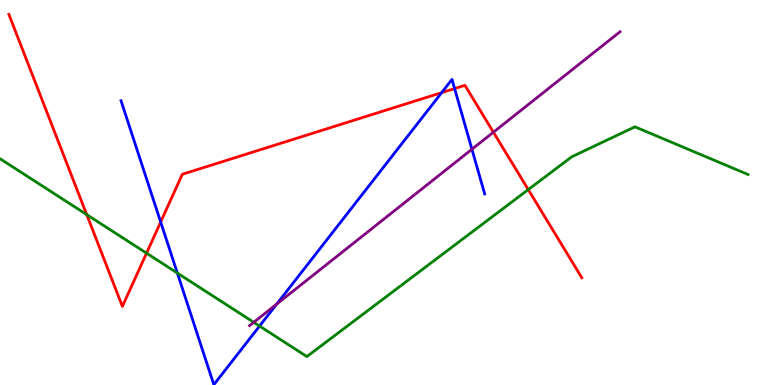[{'lines': ['blue', 'red'], 'intersections': [{'x': 2.07, 'y': 4.23}, {'x': 5.7, 'y': 7.59}, {'x': 5.87, 'y': 7.7}]}, {'lines': ['green', 'red'], 'intersections': [{'x': 1.12, 'y': 4.43}, {'x': 1.89, 'y': 3.42}, {'x': 6.82, 'y': 5.08}]}, {'lines': ['purple', 'red'], 'intersections': [{'x': 6.37, 'y': 6.57}]}, {'lines': ['blue', 'green'], 'intersections': [{'x': 2.29, 'y': 2.91}, {'x': 3.35, 'y': 1.53}]}, {'lines': ['blue', 'purple'], 'intersections': [{'x': 3.57, 'y': 2.1}, {'x': 6.09, 'y': 6.12}]}, {'lines': ['green', 'purple'], 'intersections': [{'x': 3.27, 'y': 1.63}]}]